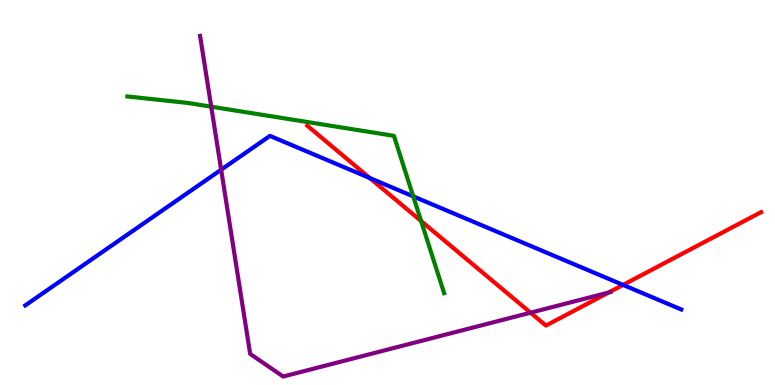[{'lines': ['blue', 'red'], 'intersections': [{'x': 4.77, 'y': 5.38}, {'x': 8.04, 'y': 2.6}]}, {'lines': ['green', 'red'], 'intersections': [{'x': 5.43, 'y': 4.26}]}, {'lines': ['purple', 'red'], 'intersections': [{'x': 6.85, 'y': 1.88}, {'x': 7.85, 'y': 2.4}]}, {'lines': ['blue', 'green'], 'intersections': [{'x': 5.33, 'y': 4.9}]}, {'lines': ['blue', 'purple'], 'intersections': [{'x': 2.85, 'y': 5.59}]}, {'lines': ['green', 'purple'], 'intersections': [{'x': 2.73, 'y': 7.23}]}]